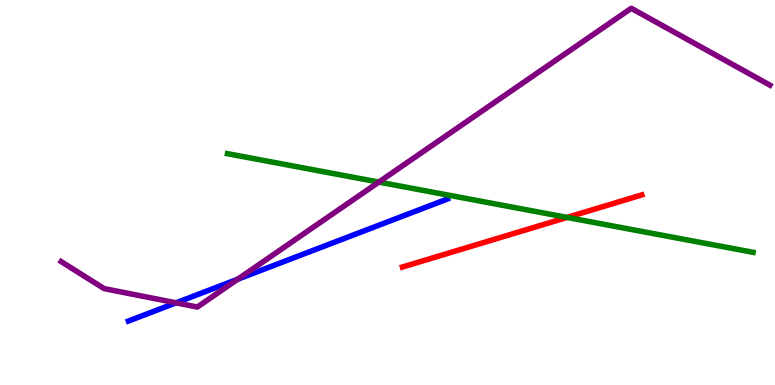[{'lines': ['blue', 'red'], 'intersections': []}, {'lines': ['green', 'red'], 'intersections': [{'x': 7.32, 'y': 4.35}]}, {'lines': ['purple', 'red'], 'intersections': []}, {'lines': ['blue', 'green'], 'intersections': []}, {'lines': ['blue', 'purple'], 'intersections': [{'x': 2.27, 'y': 2.13}, {'x': 3.07, 'y': 2.75}]}, {'lines': ['green', 'purple'], 'intersections': [{'x': 4.89, 'y': 5.27}]}]